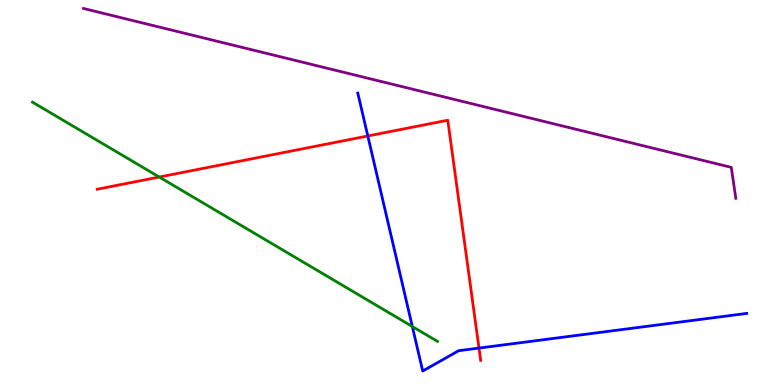[{'lines': ['blue', 'red'], 'intersections': [{'x': 4.75, 'y': 6.47}, {'x': 6.18, 'y': 0.959}]}, {'lines': ['green', 'red'], 'intersections': [{'x': 2.05, 'y': 5.4}]}, {'lines': ['purple', 'red'], 'intersections': []}, {'lines': ['blue', 'green'], 'intersections': [{'x': 5.32, 'y': 1.52}]}, {'lines': ['blue', 'purple'], 'intersections': []}, {'lines': ['green', 'purple'], 'intersections': []}]